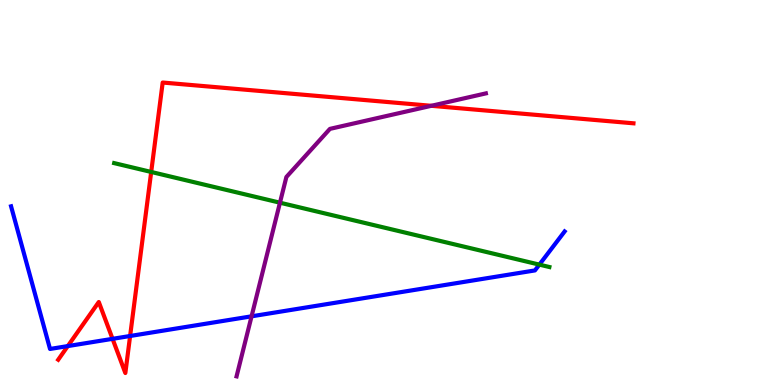[{'lines': ['blue', 'red'], 'intersections': [{'x': 0.875, 'y': 1.01}, {'x': 1.45, 'y': 1.2}, {'x': 1.68, 'y': 1.27}]}, {'lines': ['green', 'red'], 'intersections': [{'x': 1.95, 'y': 5.53}]}, {'lines': ['purple', 'red'], 'intersections': [{'x': 5.57, 'y': 7.25}]}, {'lines': ['blue', 'green'], 'intersections': [{'x': 6.96, 'y': 3.13}]}, {'lines': ['blue', 'purple'], 'intersections': [{'x': 3.25, 'y': 1.78}]}, {'lines': ['green', 'purple'], 'intersections': [{'x': 3.61, 'y': 4.74}]}]